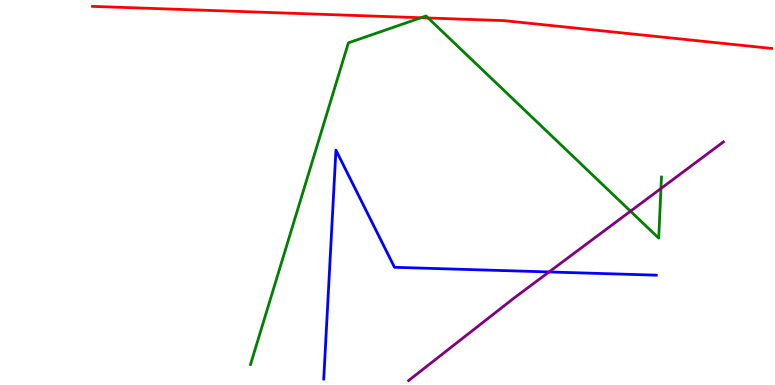[{'lines': ['blue', 'red'], 'intersections': []}, {'lines': ['green', 'red'], 'intersections': [{'x': 5.43, 'y': 9.54}, {'x': 5.52, 'y': 9.53}]}, {'lines': ['purple', 'red'], 'intersections': []}, {'lines': ['blue', 'green'], 'intersections': []}, {'lines': ['blue', 'purple'], 'intersections': [{'x': 7.08, 'y': 2.94}]}, {'lines': ['green', 'purple'], 'intersections': [{'x': 8.14, 'y': 4.51}, {'x': 8.53, 'y': 5.1}]}]